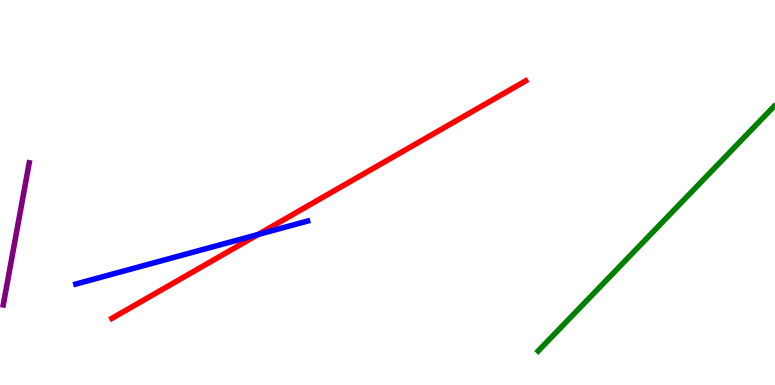[{'lines': ['blue', 'red'], 'intersections': [{'x': 3.33, 'y': 3.91}]}, {'lines': ['green', 'red'], 'intersections': []}, {'lines': ['purple', 'red'], 'intersections': []}, {'lines': ['blue', 'green'], 'intersections': []}, {'lines': ['blue', 'purple'], 'intersections': []}, {'lines': ['green', 'purple'], 'intersections': []}]